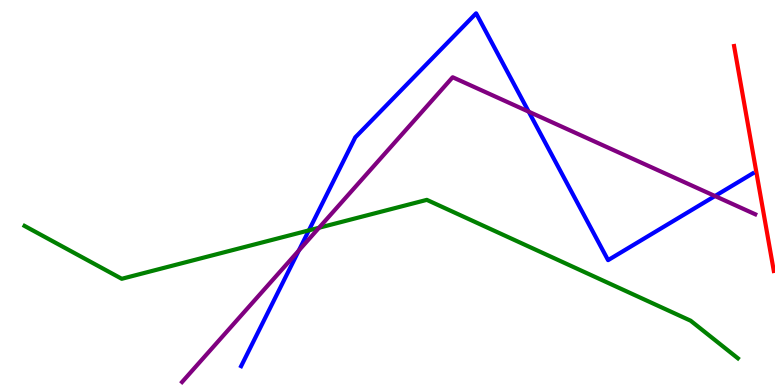[{'lines': ['blue', 'red'], 'intersections': []}, {'lines': ['green', 'red'], 'intersections': []}, {'lines': ['purple', 'red'], 'intersections': []}, {'lines': ['blue', 'green'], 'intersections': [{'x': 3.99, 'y': 4.02}]}, {'lines': ['blue', 'purple'], 'intersections': [{'x': 3.86, 'y': 3.49}, {'x': 6.82, 'y': 7.1}, {'x': 9.23, 'y': 4.91}]}, {'lines': ['green', 'purple'], 'intersections': [{'x': 4.12, 'y': 4.08}]}]